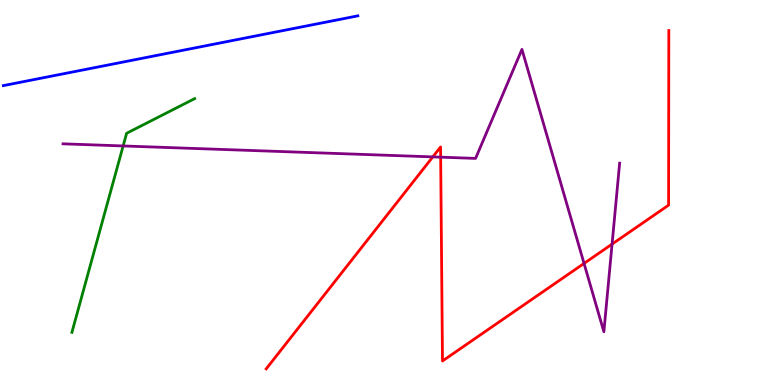[{'lines': ['blue', 'red'], 'intersections': []}, {'lines': ['green', 'red'], 'intersections': []}, {'lines': ['purple', 'red'], 'intersections': [{'x': 5.58, 'y': 5.92}, {'x': 5.69, 'y': 5.92}, {'x': 7.54, 'y': 3.16}, {'x': 7.9, 'y': 3.66}]}, {'lines': ['blue', 'green'], 'intersections': []}, {'lines': ['blue', 'purple'], 'intersections': []}, {'lines': ['green', 'purple'], 'intersections': [{'x': 1.59, 'y': 6.21}]}]